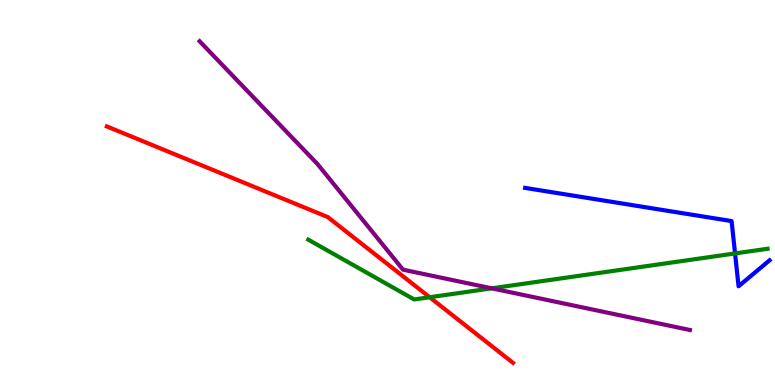[{'lines': ['blue', 'red'], 'intersections': []}, {'lines': ['green', 'red'], 'intersections': [{'x': 5.54, 'y': 2.28}]}, {'lines': ['purple', 'red'], 'intersections': []}, {'lines': ['blue', 'green'], 'intersections': [{'x': 9.48, 'y': 3.42}]}, {'lines': ['blue', 'purple'], 'intersections': []}, {'lines': ['green', 'purple'], 'intersections': [{'x': 6.35, 'y': 2.51}]}]